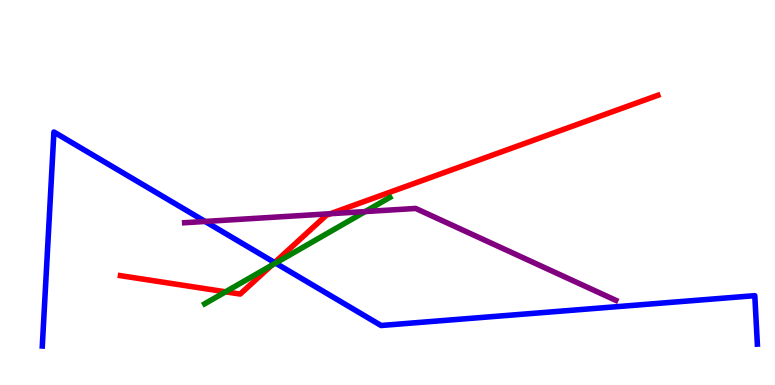[{'lines': ['blue', 'red'], 'intersections': [{'x': 3.54, 'y': 3.18}]}, {'lines': ['green', 'red'], 'intersections': [{'x': 2.91, 'y': 2.42}, {'x': 3.5, 'y': 3.11}]}, {'lines': ['purple', 'red'], 'intersections': [{'x': 4.26, 'y': 4.45}]}, {'lines': ['blue', 'green'], 'intersections': [{'x': 3.56, 'y': 3.17}]}, {'lines': ['blue', 'purple'], 'intersections': [{'x': 2.65, 'y': 4.25}]}, {'lines': ['green', 'purple'], 'intersections': [{'x': 4.71, 'y': 4.5}]}]